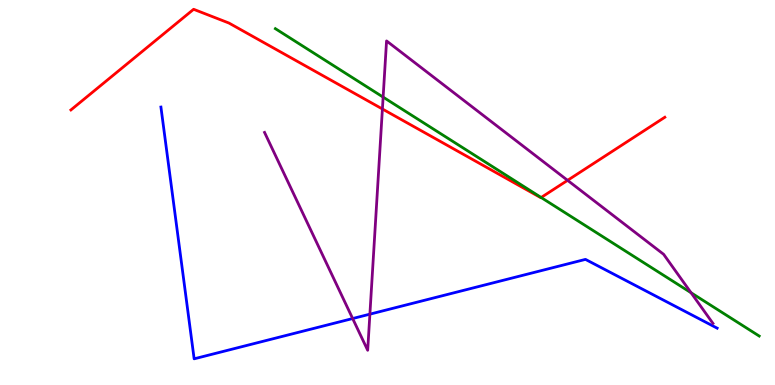[{'lines': ['blue', 'red'], 'intersections': []}, {'lines': ['green', 'red'], 'intersections': [{'x': 6.98, 'y': 4.87}]}, {'lines': ['purple', 'red'], 'intersections': [{'x': 4.93, 'y': 7.17}, {'x': 7.32, 'y': 5.32}]}, {'lines': ['blue', 'green'], 'intersections': []}, {'lines': ['blue', 'purple'], 'intersections': [{'x': 4.55, 'y': 1.73}, {'x': 4.77, 'y': 1.84}]}, {'lines': ['green', 'purple'], 'intersections': [{'x': 4.94, 'y': 7.48}, {'x': 8.92, 'y': 2.4}]}]